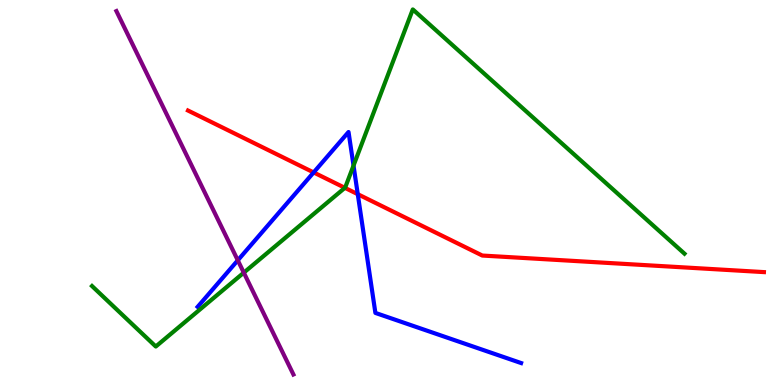[{'lines': ['blue', 'red'], 'intersections': [{'x': 4.05, 'y': 5.52}, {'x': 4.62, 'y': 4.96}]}, {'lines': ['green', 'red'], 'intersections': [{'x': 4.45, 'y': 5.12}]}, {'lines': ['purple', 'red'], 'intersections': []}, {'lines': ['blue', 'green'], 'intersections': [{'x': 4.56, 'y': 5.7}]}, {'lines': ['blue', 'purple'], 'intersections': [{'x': 3.07, 'y': 3.24}]}, {'lines': ['green', 'purple'], 'intersections': [{'x': 3.15, 'y': 2.92}]}]